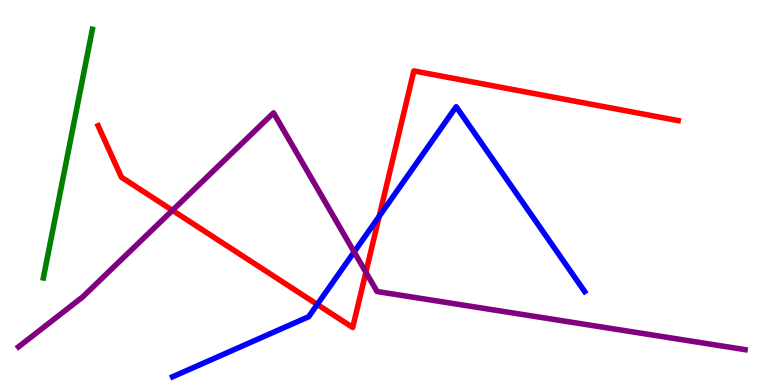[{'lines': ['blue', 'red'], 'intersections': [{'x': 4.09, 'y': 2.09}, {'x': 4.89, 'y': 4.38}]}, {'lines': ['green', 'red'], 'intersections': []}, {'lines': ['purple', 'red'], 'intersections': [{'x': 2.23, 'y': 4.54}, {'x': 4.72, 'y': 2.93}]}, {'lines': ['blue', 'green'], 'intersections': []}, {'lines': ['blue', 'purple'], 'intersections': [{'x': 4.57, 'y': 3.46}]}, {'lines': ['green', 'purple'], 'intersections': []}]